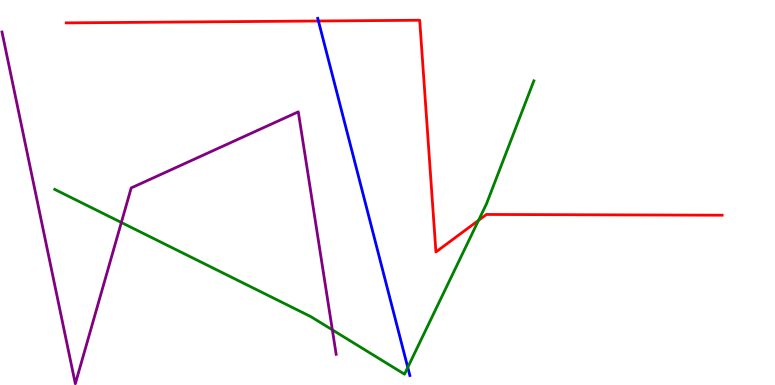[{'lines': ['blue', 'red'], 'intersections': [{'x': 4.11, 'y': 9.45}]}, {'lines': ['green', 'red'], 'intersections': [{'x': 6.17, 'y': 4.28}]}, {'lines': ['purple', 'red'], 'intersections': []}, {'lines': ['blue', 'green'], 'intersections': [{'x': 5.26, 'y': 0.457}]}, {'lines': ['blue', 'purple'], 'intersections': []}, {'lines': ['green', 'purple'], 'intersections': [{'x': 1.57, 'y': 4.22}, {'x': 4.29, 'y': 1.43}]}]